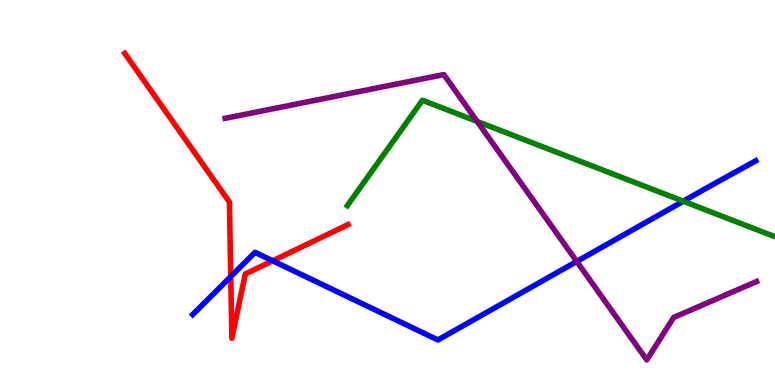[{'lines': ['blue', 'red'], 'intersections': [{'x': 2.98, 'y': 2.82}, {'x': 3.52, 'y': 3.23}]}, {'lines': ['green', 'red'], 'intersections': []}, {'lines': ['purple', 'red'], 'intersections': []}, {'lines': ['blue', 'green'], 'intersections': [{'x': 8.82, 'y': 4.77}]}, {'lines': ['blue', 'purple'], 'intersections': [{'x': 7.44, 'y': 3.21}]}, {'lines': ['green', 'purple'], 'intersections': [{'x': 6.16, 'y': 6.85}]}]